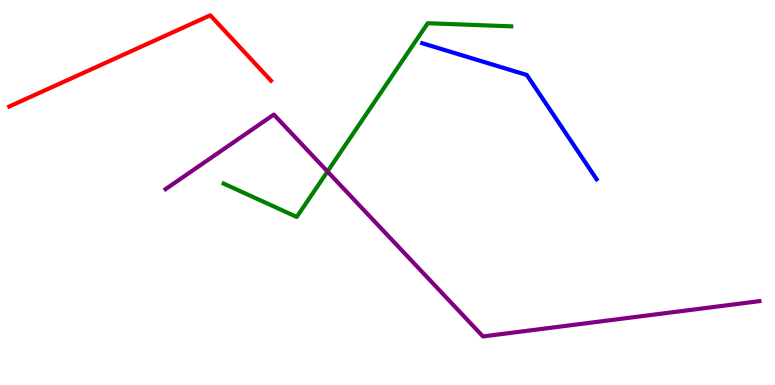[{'lines': ['blue', 'red'], 'intersections': []}, {'lines': ['green', 'red'], 'intersections': []}, {'lines': ['purple', 'red'], 'intersections': []}, {'lines': ['blue', 'green'], 'intersections': []}, {'lines': ['blue', 'purple'], 'intersections': []}, {'lines': ['green', 'purple'], 'intersections': [{'x': 4.23, 'y': 5.55}]}]